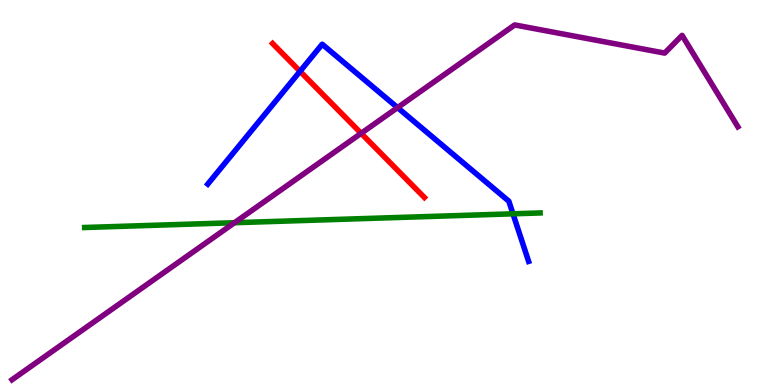[{'lines': ['blue', 'red'], 'intersections': [{'x': 3.87, 'y': 8.15}]}, {'lines': ['green', 'red'], 'intersections': []}, {'lines': ['purple', 'red'], 'intersections': [{'x': 4.66, 'y': 6.54}]}, {'lines': ['blue', 'green'], 'intersections': [{'x': 6.62, 'y': 4.45}]}, {'lines': ['blue', 'purple'], 'intersections': [{'x': 5.13, 'y': 7.2}]}, {'lines': ['green', 'purple'], 'intersections': [{'x': 3.03, 'y': 4.22}]}]